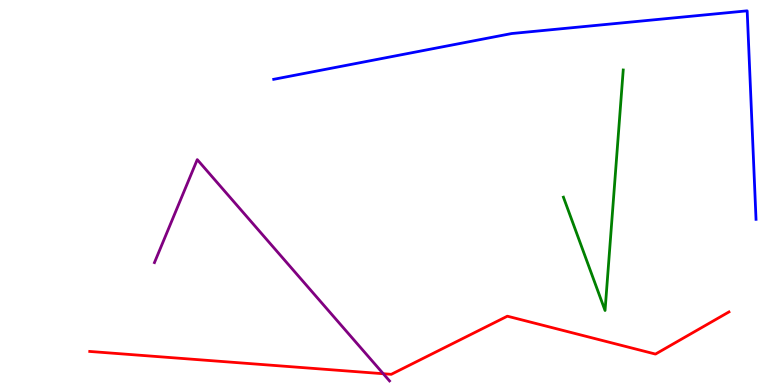[{'lines': ['blue', 'red'], 'intersections': []}, {'lines': ['green', 'red'], 'intersections': []}, {'lines': ['purple', 'red'], 'intersections': [{'x': 4.95, 'y': 0.293}]}, {'lines': ['blue', 'green'], 'intersections': []}, {'lines': ['blue', 'purple'], 'intersections': []}, {'lines': ['green', 'purple'], 'intersections': []}]